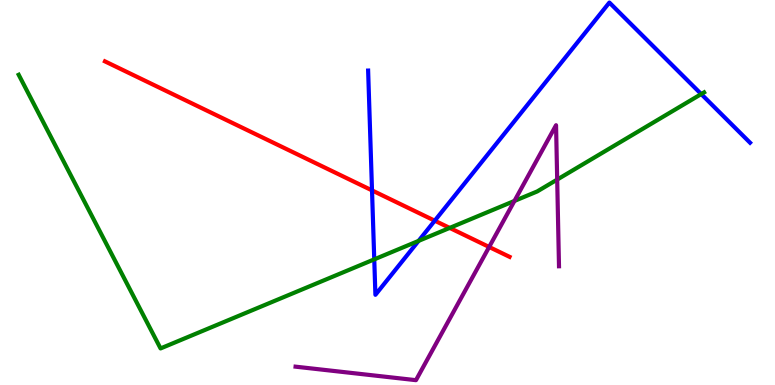[{'lines': ['blue', 'red'], 'intersections': [{'x': 4.8, 'y': 5.05}, {'x': 5.61, 'y': 4.27}]}, {'lines': ['green', 'red'], 'intersections': [{'x': 5.8, 'y': 4.08}]}, {'lines': ['purple', 'red'], 'intersections': [{'x': 6.31, 'y': 3.59}]}, {'lines': ['blue', 'green'], 'intersections': [{'x': 4.83, 'y': 3.26}, {'x': 5.4, 'y': 3.74}, {'x': 9.05, 'y': 7.56}]}, {'lines': ['blue', 'purple'], 'intersections': []}, {'lines': ['green', 'purple'], 'intersections': [{'x': 6.64, 'y': 4.78}, {'x': 7.19, 'y': 5.34}]}]